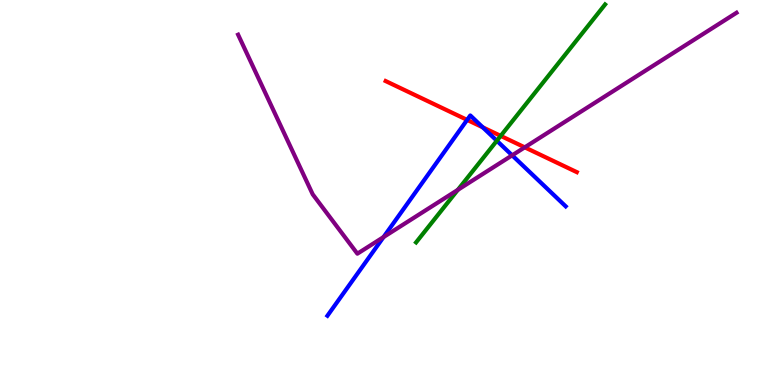[{'lines': ['blue', 'red'], 'intersections': [{'x': 6.03, 'y': 6.89}, {'x': 6.23, 'y': 6.69}]}, {'lines': ['green', 'red'], 'intersections': [{'x': 6.46, 'y': 6.47}]}, {'lines': ['purple', 'red'], 'intersections': [{'x': 6.77, 'y': 6.17}]}, {'lines': ['blue', 'green'], 'intersections': [{'x': 6.41, 'y': 6.34}]}, {'lines': ['blue', 'purple'], 'intersections': [{'x': 4.95, 'y': 3.84}, {'x': 6.61, 'y': 5.97}]}, {'lines': ['green', 'purple'], 'intersections': [{'x': 5.91, 'y': 5.07}]}]